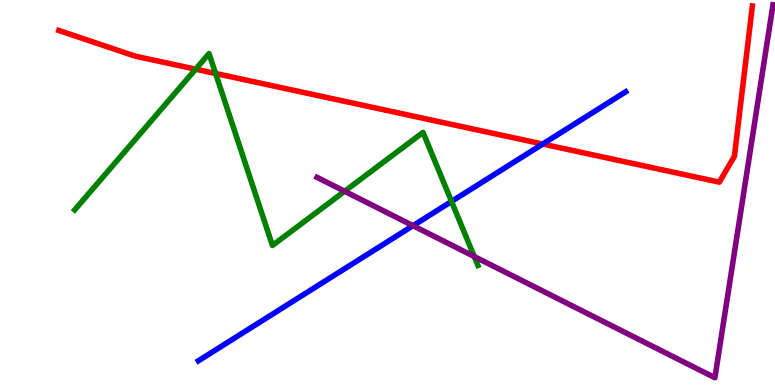[{'lines': ['blue', 'red'], 'intersections': [{'x': 7.0, 'y': 6.26}]}, {'lines': ['green', 'red'], 'intersections': [{'x': 2.52, 'y': 8.2}, {'x': 2.78, 'y': 8.09}]}, {'lines': ['purple', 'red'], 'intersections': []}, {'lines': ['blue', 'green'], 'intersections': [{'x': 5.83, 'y': 4.77}]}, {'lines': ['blue', 'purple'], 'intersections': [{'x': 5.33, 'y': 4.14}]}, {'lines': ['green', 'purple'], 'intersections': [{'x': 4.45, 'y': 5.03}, {'x': 6.12, 'y': 3.34}]}]